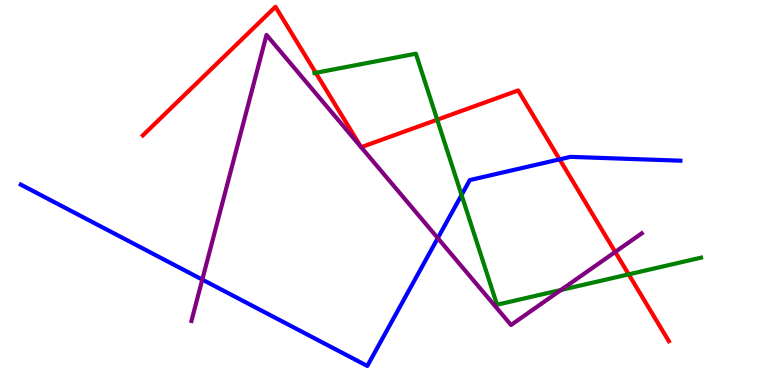[{'lines': ['blue', 'red'], 'intersections': [{'x': 7.22, 'y': 5.86}]}, {'lines': ['green', 'red'], 'intersections': [{'x': 4.07, 'y': 8.11}, {'x': 5.64, 'y': 6.89}, {'x': 8.11, 'y': 2.87}]}, {'lines': ['purple', 'red'], 'intersections': [{'x': 7.94, 'y': 3.46}]}, {'lines': ['blue', 'green'], 'intersections': [{'x': 5.96, 'y': 4.93}]}, {'lines': ['blue', 'purple'], 'intersections': [{'x': 2.61, 'y': 2.74}, {'x': 5.65, 'y': 3.82}]}, {'lines': ['green', 'purple'], 'intersections': [{'x': 7.24, 'y': 2.47}]}]